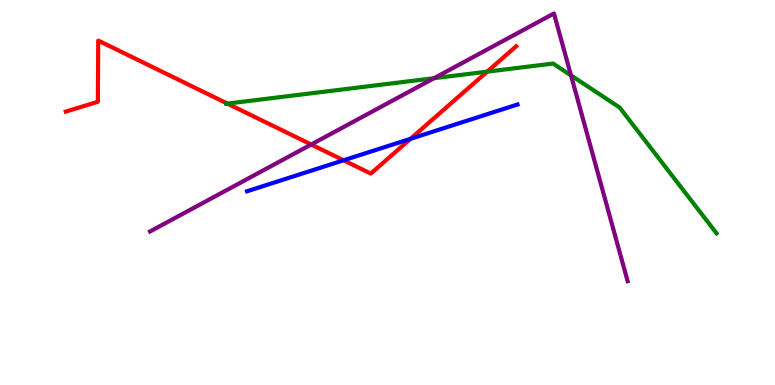[{'lines': ['blue', 'red'], 'intersections': [{'x': 4.43, 'y': 5.84}, {'x': 5.3, 'y': 6.39}]}, {'lines': ['green', 'red'], 'intersections': [{'x': 2.93, 'y': 7.31}, {'x': 6.29, 'y': 8.14}]}, {'lines': ['purple', 'red'], 'intersections': [{'x': 4.02, 'y': 6.25}]}, {'lines': ['blue', 'green'], 'intersections': []}, {'lines': ['blue', 'purple'], 'intersections': []}, {'lines': ['green', 'purple'], 'intersections': [{'x': 5.6, 'y': 7.97}, {'x': 7.37, 'y': 8.04}]}]